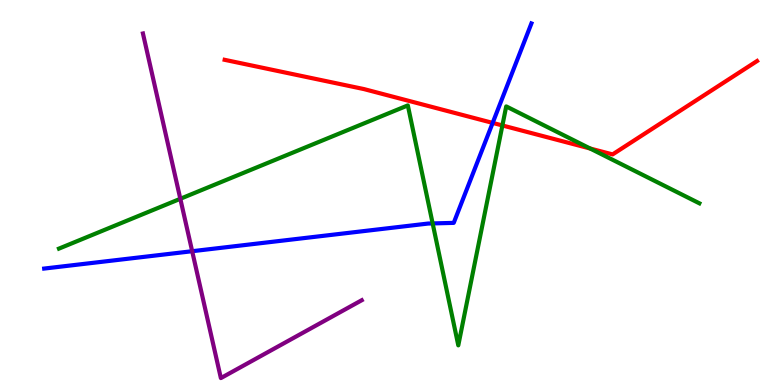[{'lines': ['blue', 'red'], 'intersections': [{'x': 6.36, 'y': 6.81}]}, {'lines': ['green', 'red'], 'intersections': [{'x': 6.48, 'y': 6.74}, {'x': 7.61, 'y': 6.14}]}, {'lines': ['purple', 'red'], 'intersections': []}, {'lines': ['blue', 'green'], 'intersections': [{'x': 5.58, 'y': 4.2}]}, {'lines': ['blue', 'purple'], 'intersections': [{'x': 2.48, 'y': 3.48}]}, {'lines': ['green', 'purple'], 'intersections': [{'x': 2.33, 'y': 4.84}]}]